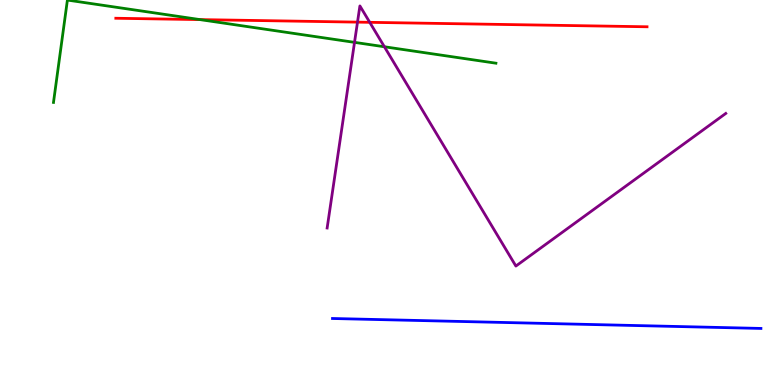[{'lines': ['blue', 'red'], 'intersections': []}, {'lines': ['green', 'red'], 'intersections': [{'x': 2.58, 'y': 9.49}]}, {'lines': ['purple', 'red'], 'intersections': [{'x': 4.61, 'y': 9.43}, {'x': 4.77, 'y': 9.42}]}, {'lines': ['blue', 'green'], 'intersections': []}, {'lines': ['blue', 'purple'], 'intersections': []}, {'lines': ['green', 'purple'], 'intersections': [{'x': 4.57, 'y': 8.9}, {'x': 4.96, 'y': 8.79}]}]